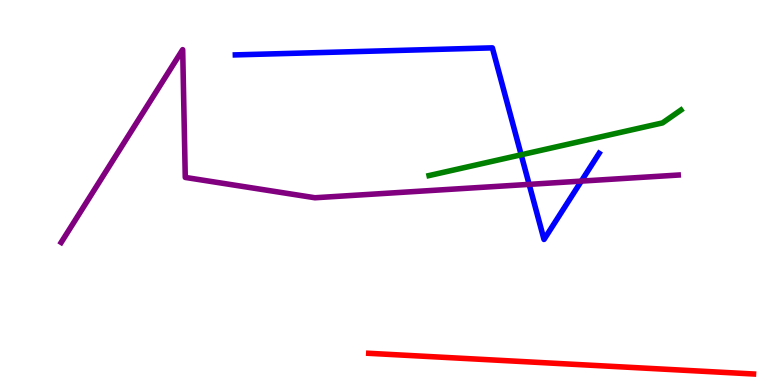[{'lines': ['blue', 'red'], 'intersections': []}, {'lines': ['green', 'red'], 'intersections': []}, {'lines': ['purple', 'red'], 'intersections': []}, {'lines': ['blue', 'green'], 'intersections': [{'x': 6.72, 'y': 5.98}]}, {'lines': ['blue', 'purple'], 'intersections': [{'x': 6.83, 'y': 5.21}, {'x': 7.5, 'y': 5.3}]}, {'lines': ['green', 'purple'], 'intersections': []}]